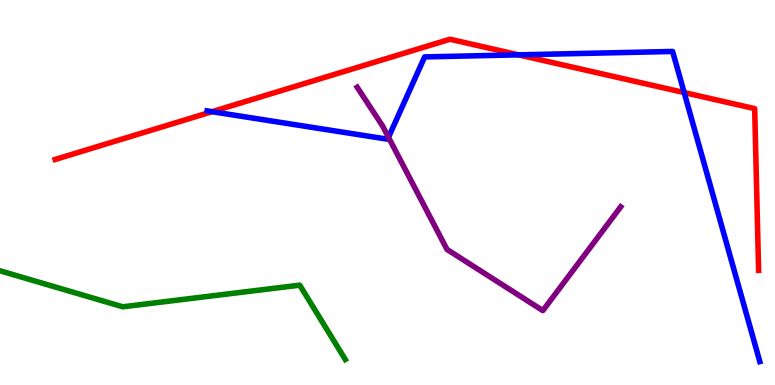[{'lines': ['blue', 'red'], 'intersections': [{'x': 2.74, 'y': 7.1}, {'x': 6.69, 'y': 8.58}, {'x': 8.83, 'y': 7.6}]}, {'lines': ['green', 'red'], 'intersections': []}, {'lines': ['purple', 'red'], 'intersections': []}, {'lines': ['blue', 'green'], 'intersections': []}, {'lines': ['blue', 'purple'], 'intersections': [{'x': 5.01, 'y': 6.43}]}, {'lines': ['green', 'purple'], 'intersections': []}]